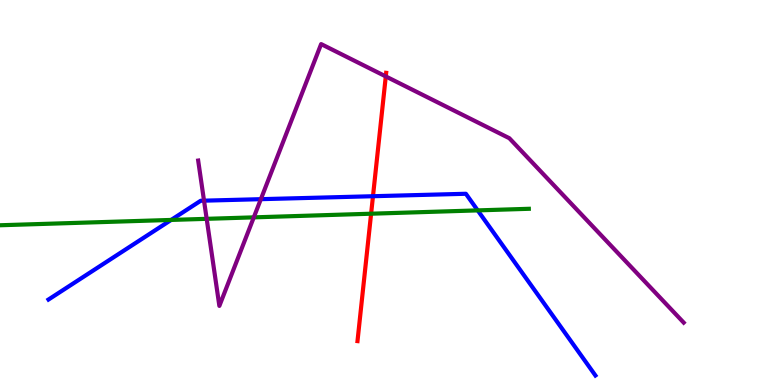[{'lines': ['blue', 'red'], 'intersections': [{'x': 4.81, 'y': 4.9}]}, {'lines': ['green', 'red'], 'intersections': [{'x': 4.79, 'y': 4.45}]}, {'lines': ['purple', 'red'], 'intersections': [{'x': 4.98, 'y': 8.01}]}, {'lines': ['blue', 'green'], 'intersections': [{'x': 2.21, 'y': 4.29}, {'x': 6.16, 'y': 4.54}]}, {'lines': ['blue', 'purple'], 'intersections': [{'x': 2.63, 'y': 4.79}, {'x': 3.37, 'y': 4.83}]}, {'lines': ['green', 'purple'], 'intersections': [{'x': 2.67, 'y': 4.32}, {'x': 3.27, 'y': 4.35}]}]